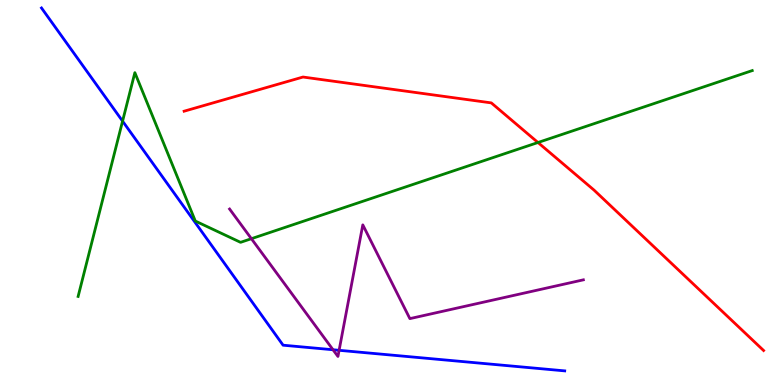[{'lines': ['blue', 'red'], 'intersections': []}, {'lines': ['green', 'red'], 'intersections': [{'x': 6.94, 'y': 6.3}]}, {'lines': ['purple', 'red'], 'intersections': []}, {'lines': ['blue', 'green'], 'intersections': [{'x': 1.58, 'y': 6.85}]}, {'lines': ['blue', 'purple'], 'intersections': [{'x': 4.3, 'y': 0.916}, {'x': 4.38, 'y': 0.901}]}, {'lines': ['green', 'purple'], 'intersections': [{'x': 3.24, 'y': 3.8}]}]